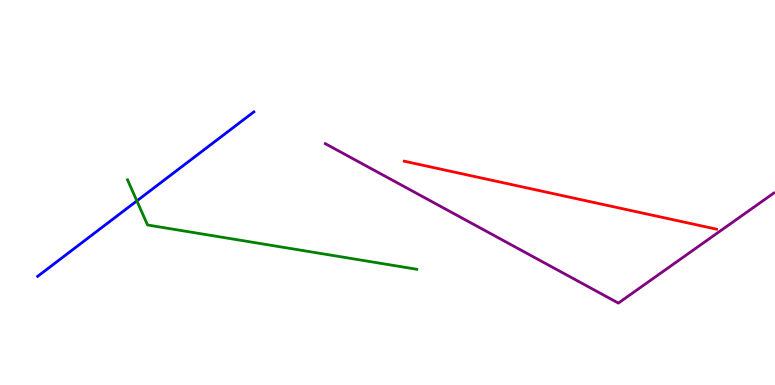[{'lines': ['blue', 'red'], 'intersections': []}, {'lines': ['green', 'red'], 'intersections': []}, {'lines': ['purple', 'red'], 'intersections': []}, {'lines': ['blue', 'green'], 'intersections': [{'x': 1.77, 'y': 4.78}]}, {'lines': ['blue', 'purple'], 'intersections': []}, {'lines': ['green', 'purple'], 'intersections': []}]